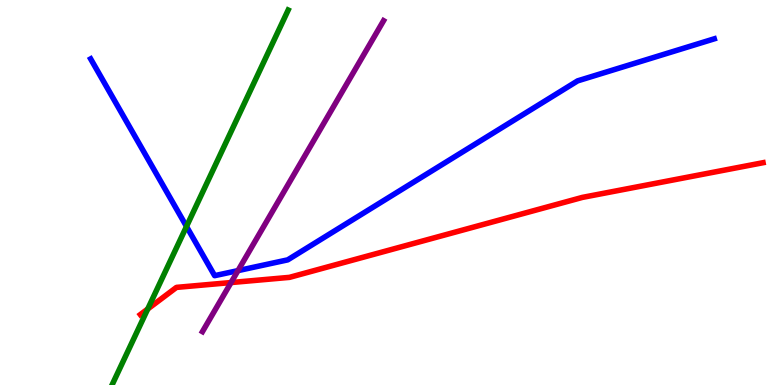[{'lines': ['blue', 'red'], 'intersections': []}, {'lines': ['green', 'red'], 'intersections': [{'x': 1.91, 'y': 1.97}]}, {'lines': ['purple', 'red'], 'intersections': [{'x': 2.98, 'y': 2.66}]}, {'lines': ['blue', 'green'], 'intersections': [{'x': 2.41, 'y': 4.12}]}, {'lines': ['blue', 'purple'], 'intersections': [{'x': 3.07, 'y': 2.97}]}, {'lines': ['green', 'purple'], 'intersections': []}]